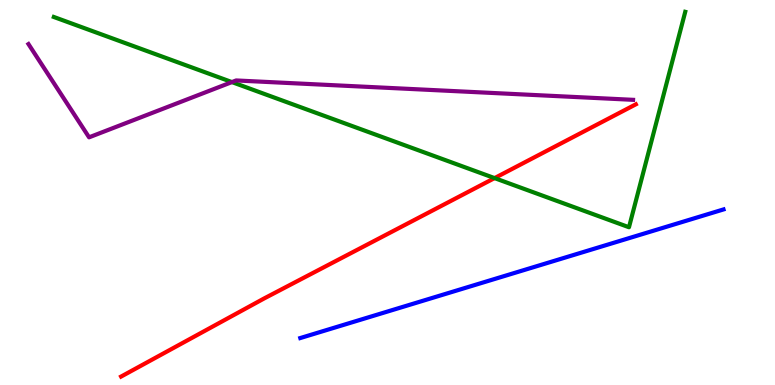[{'lines': ['blue', 'red'], 'intersections': []}, {'lines': ['green', 'red'], 'intersections': [{'x': 6.38, 'y': 5.37}]}, {'lines': ['purple', 'red'], 'intersections': []}, {'lines': ['blue', 'green'], 'intersections': []}, {'lines': ['blue', 'purple'], 'intersections': []}, {'lines': ['green', 'purple'], 'intersections': [{'x': 2.99, 'y': 7.87}]}]